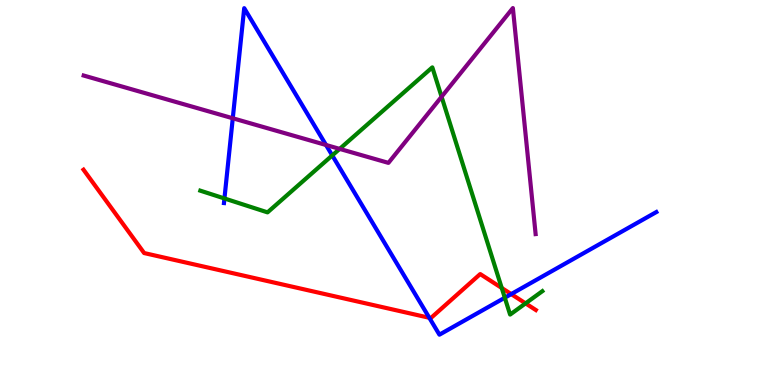[{'lines': ['blue', 'red'], 'intersections': [{'x': 5.54, 'y': 1.75}, {'x': 6.6, 'y': 2.36}]}, {'lines': ['green', 'red'], 'intersections': [{'x': 6.47, 'y': 2.52}, {'x': 6.78, 'y': 2.12}]}, {'lines': ['purple', 'red'], 'intersections': []}, {'lines': ['blue', 'green'], 'intersections': [{'x': 2.9, 'y': 4.85}, {'x': 4.29, 'y': 5.96}, {'x': 6.51, 'y': 2.27}]}, {'lines': ['blue', 'purple'], 'intersections': [{'x': 3.0, 'y': 6.93}, {'x': 4.21, 'y': 6.23}]}, {'lines': ['green', 'purple'], 'intersections': [{'x': 4.38, 'y': 6.13}, {'x': 5.7, 'y': 7.49}]}]